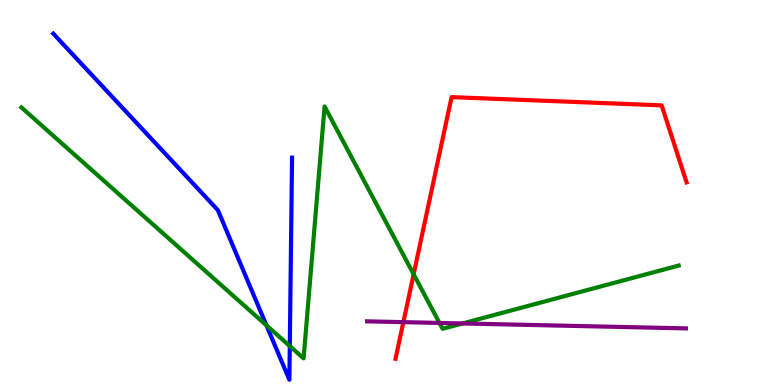[{'lines': ['blue', 'red'], 'intersections': []}, {'lines': ['green', 'red'], 'intersections': [{'x': 5.34, 'y': 2.88}]}, {'lines': ['purple', 'red'], 'intersections': [{'x': 5.2, 'y': 1.63}]}, {'lines': ['blue', 'green'], 'intersections': [{'x': 3.44, 'y': 1.55}, {'x': 3.74, 'y': 1.01}]}, {'lines': ['blue', 'purple'], 'intersections': []}, {'lines': ['green', 'purple'], 'intersections': [{'x': 5.67, 'y': 1.61}, {'x': 5.97, 'y': 1.6}]}]